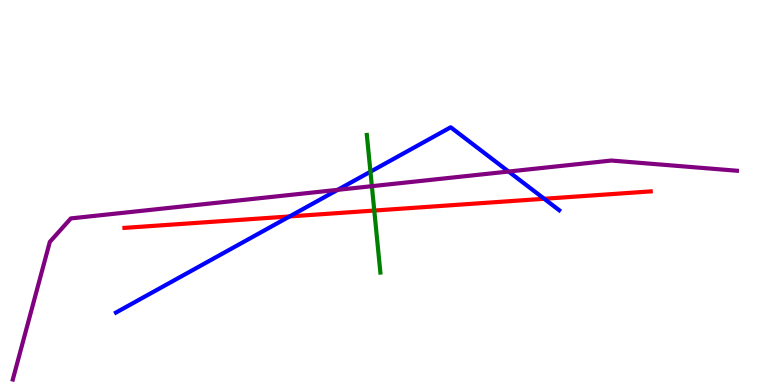[{'lines': ['blue', 'red'], 'intersections': [{'x': 3.74, 'y': 4.38}, {'x': 7.02, 'y': 4.84}]}, {'lines': ['green', 'red'], 'intersections': [{'x': 4.83, 'y': 4.53}]}, {'lines': ['purple', 'red'], 'intersections': []}, {'lines': ['blue', 'green'], 'intersections': [{'x': 4.78, 'y': 5.54}]}, {'lines': ['blue', 'purple'], 'intersections': [{'x': 4.36, 'y': 5.07}, {'x': 6.56, 'y': 5.54}]}, {'lines': ['green', 'purple'], 'intersections': [{'x': 4.8, 'y': 5.16}]}]